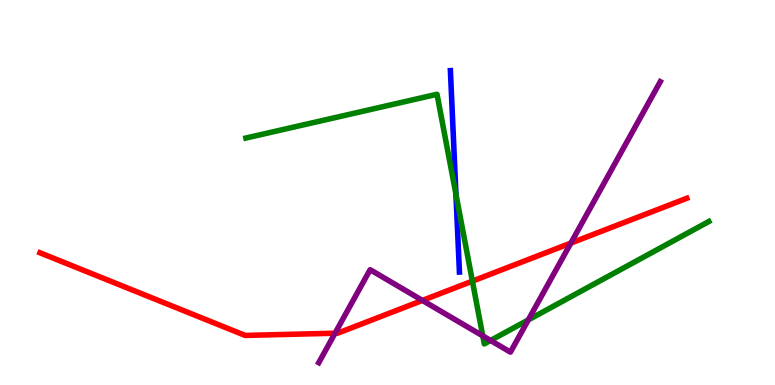[{'lines': ['blue', 'red'], 'intersections': []}, {'lines': ['green', 'red'], 'intersections': [{'x': 6.1, 'y': 2.7}]}, {'lines': ['purple', 'red'], 'intersections': [{'x': 4.32, 'y': 1.34}, {'x': 5.45, 'y': 2.2}, {'x': 7.37, 'y': 3.69}]}, {'lines': ['blue', 'green'], 'intersections': [{'x': 5.88, 'y': 4.96}]}, {'lines': ['blue', 'purple'], 'intersections': []}, {'lines': ['green', 'purple'], 'intersections': [{'x': 6.23, 'y': 1.28}, {'x': 6.33, 'y': 1.16}, {'x': 6.82, 'y': 1.69}]}]